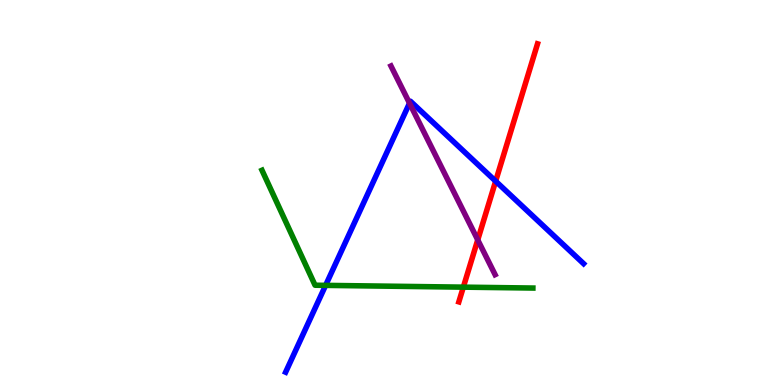[{'lines': ['blue', 'red'], 'intersections': [{'x': 6.4, 'y': 5.29}]}, {'lines': ['green', 'red'], 'intersections': [{'x': 5.98, 'y': 2.54}]}, {'lines': ['purple', 'red'], 'intersections': [{'x': 6.16, 'y': 3.77}]}, {'lines': ['blue', 'green'], 'intersections': [{'x': 4.2, 'y': 2.59}]}, {'lines': ['blue', 'purple'], 'intersections': [{'x': 5.28, 'y': 7.32}]}, {'lines': ['green', 'purple'], 'intersections': []}]